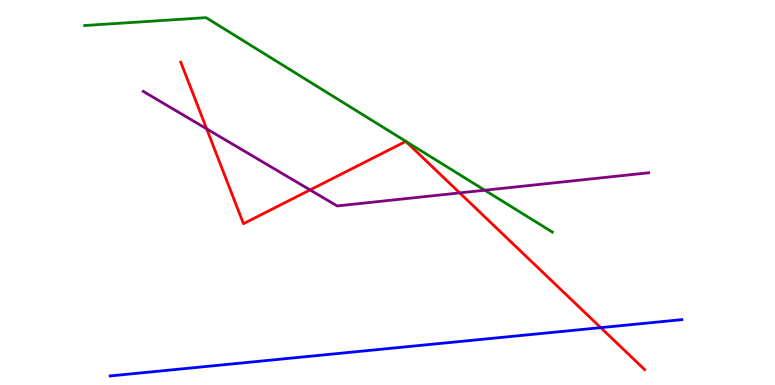[{'lines': ['blue', 'red'], 'intersections': [{'x': 7.75, 'y': 1.49}]}, {'lines': ['green', 'red'], 'intersections': []}, {'lines': ['purple', 'red'], 'intersections': [{'x': 2.67, 'y': 6.65}, {'x': 4.0, 'y': 5.07}, {'x': 5.93, 'y': 4.99}]}, {'lines': ['blue', 'green'], 'intersections': []}, {'lines': ['blue', 'purple'], 'intersections': []}, {'lines': ['green', 'purple'], 'intersections': [{'x': 6.26, 'y': 5.06}]}]